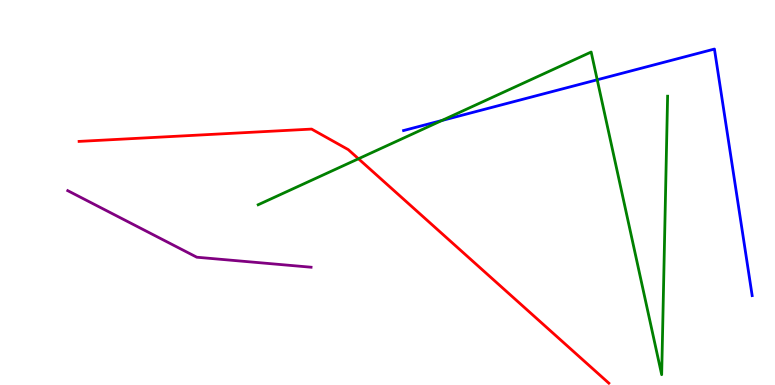[{'lines': ['blue', 'red'], 'intersections': []}, {'lines': ['green', 'red'], 'intersections': [{'x': 4.63, 'y': 5.88}]}, {'lines': ['purple', 'red'], 'intersections': []}, {'lines': ['blue', 'green'], 'intersections': [{'x': 5.7, 'y': 6.87}, {'x': 7.71, 'y': 7.93}]}, {'lines': ['blue', 'purple'], 'intersections': []}, {'lines': ['green', 'purple'], 'intersections': []}]